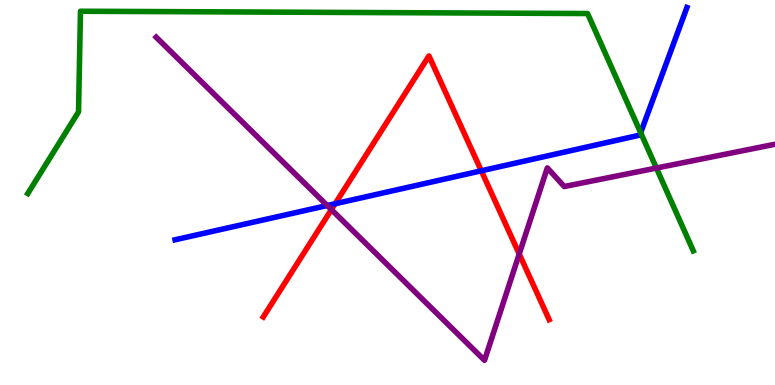[{'lines': ['blue', 'red'], 'intersections': [{'x': 4.32, 'y': 4.71}, {'x': 6.21, 'y': 5.56}]}, {'lines': ['green', 'red'], 'intersections': []}, {'lines': ['purple', 'red'], 'intersections': [{'x': 4.28, 'y': 4.56}, {'x': 6.7, 'y': 3.4}]}, {'lines': ['blue', 'green'], 'intersections': [{'x': 8.27, 'y': 6.55}]}, {'lines': ['blue', 'purple'], 'intersections': [{'x': 4.22, 'y': 4.66}]}, {'lines': ['green', 'purple'], 'intersections': [{'x': 8.47, 'y': 5.64}]}]